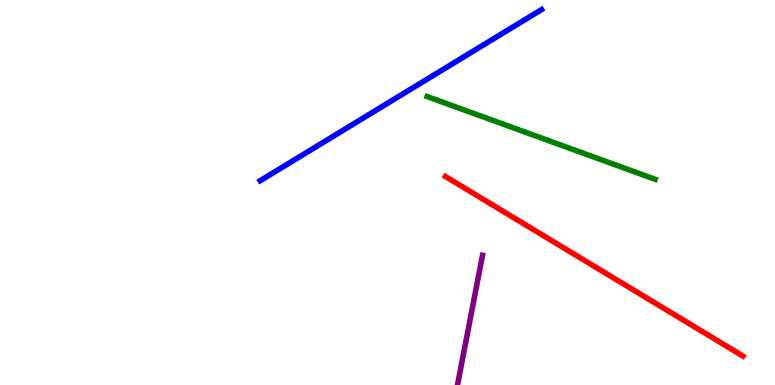[{'lines': ['blue', 'red'], 'intersections': []}, {'lines': ['green', 'red'], 'intersections': []}, {'lines': ['purple', 'red'], 'intersections': []}, {'lines': ['blue', 'green'], 'intersections': []}, {'lines': ['blue', 'purple'], 'intersections': []}, {'lines': ['green', 'purple'], 'intersections': []}]